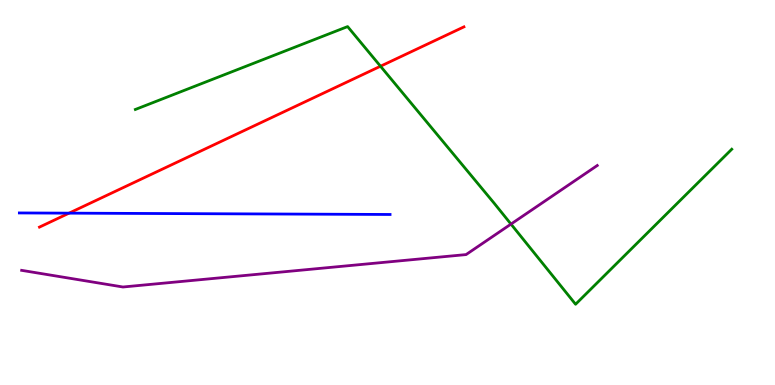[{'lines': ['blue', 'red'], 'intersections': [{'x': 0.891, 'y': 4.46}]}, {'lines': ['green', 'red'], 'intersections': [{'x': 4.91, 'y': 8.28}]}, {'lines': ['purple', 'red'], 'intersections': []}, {'lines': ['blue', 'green'], 'intersections': []}, {'lines': ['blue', 'purple'], 'intersections': []}, {'lines': ['green', 'purple'], 'intersections': [{'x': 6.59, 'y': 4.18}]}]